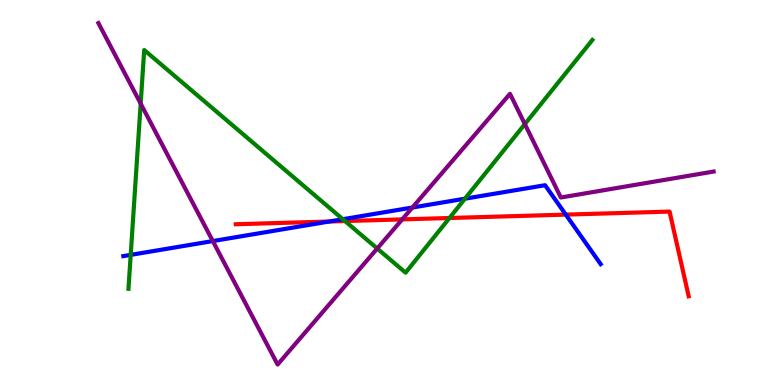[{'lines': ['blue', 'red'], 'intersections': [{'x': 4.25, 'y': 4.25}, {'x': 7.3, 'y': 4.43}]}, {'lines': ['green', 'red'], 'intersections': [{'x': 4.45, 'y': 4.26}, {'x': 5.8, 'y': 4.34}]}, {'lines': ['purple', 'red'], 'intersections': [{'x': 5.19, 'y': 4.3}]}, {'lines': ['blue', 'green'], 'intersections': [{'x': 1.69, 'y': 3.38}, {'x': 4.42, 'y': 4.31}, {'x': 6.0, 'y': 4.84}]}, {'lines': ['blue', 'purple'], 'intersections': [{'x': 2.75, 'y': 3.74}, {'x': 5.32, 'y': 4.61}]}, {'lines': ['green', 'purple'], 'intersections': [{'x': 1.82, 'y': 7.31}, {'x': 4.87, 'y': 3.55}, {'x': 6.77, 'y': 6.78}]}]